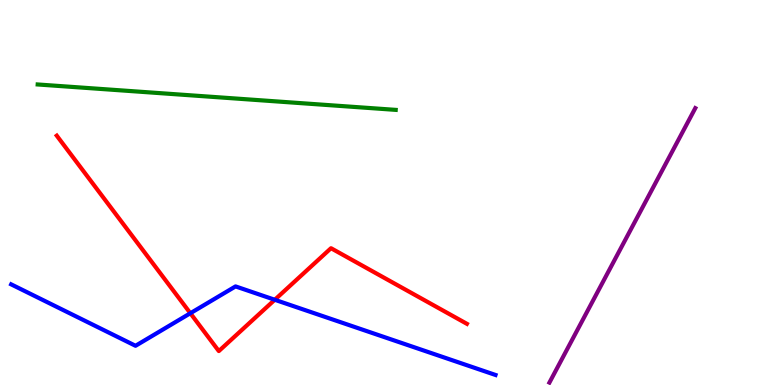[{'lines': ['blue', 'red'], 'intersections': [{'x': 2.46, 'y': 1.86}, {'x': 3.55, 'y': 2.21}]}, {'lines': ['green', 'red'], 'intersections': []}, {'lines': ['purple', 'red'], 'intersections': []}, {'lines': ['blue', 'green'], 'intersections': []}, {'lines': ['blue', 'purple'], 'intersections': []}, {'lines': ['green', 'purple'], 'intersections': []}]